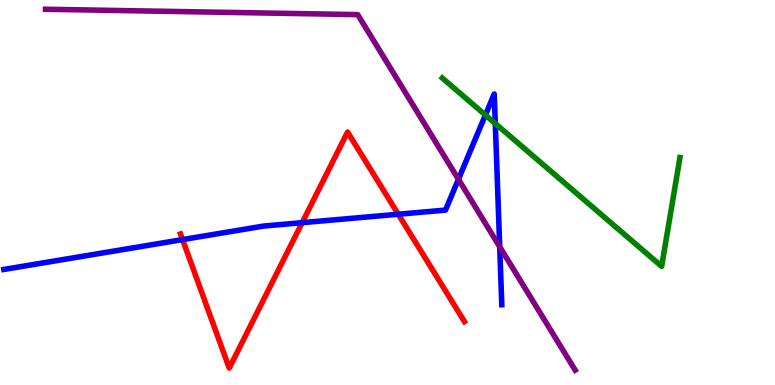[{'lines': ['blue', 'red'], 'intersections': [{'x': 2.36, 'y': 3.78}, {'x': 3.9, 'y': 4.22}, {'x': 5.14, 'y': 4.44}]}, {'lines': ['green', 'red'], 'intersections': []}, {'lines': ['purple', 'red'], 'intersections': []}, {'lines': ['blue', 'green'], 'intersections': [{'x': 6.26, 'y': 7.01}, {'x': 6.39, 'y': 6.79}]}, {'lines': ['blue', 'purple'], 'intersections': [{'x': 5.92, 'y': 5.34}, {'x': 6.45, 'y': 3.59}]}, {'lines': ['green', 'purple'], 'intersections': []}]